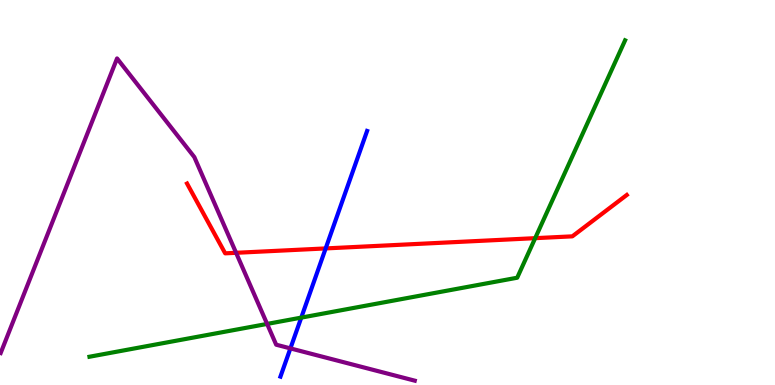[{'lines': ['blue', 'red'], 'intersections': [{'x': 4.2, 'y': 3.55}]}, {'lines': ['green', 'red'], 'intersections': [{'x': 6.91, 'y': 3.81}]}, {'lines': ['purple', 'red'], 'intersections': [{'x': 3.05, 'y': 3.43}]}, {'lines': ['blue', 'green'], 'intersections': [{'x': 3.89, 'y': 1.75}]}, {'lines': ['blue', 'purple'], 'intersections': [{'x': 3.75, 'y': 0.951}]}, {'lines': ['green', 'purple'], 'intersections': [{'x': 3.45, 'y': 1.59}]}]